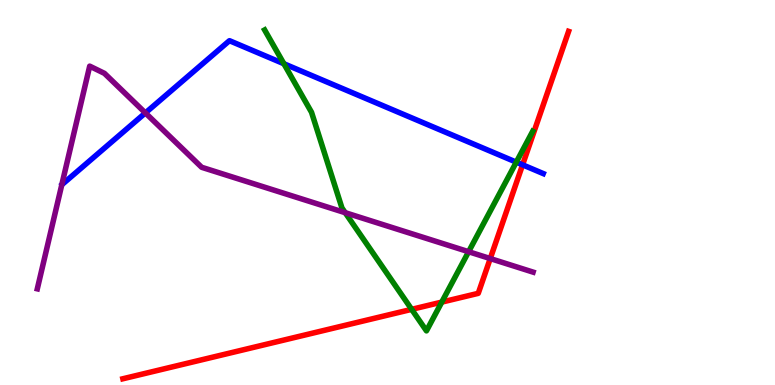[{'lines': ['blue', 'red'], 'intersections': [{'x': 6.74, 'y': 5.72}]}, {'lines': ['green', 'red'], 'intersections': [{'x': 5.31, 'y': 1.97}, {'x': 5.7, 'y': 2.15}]}, {'lines': ['purple', 'red'], 'intersections': [{'x': 6.33, 'y': 3.28}]}, {'lines': ['blue', 'green'], 'intersections': [{'x': 3.66, 'y': 8.34}, {'x': 6.66, 'y': 5.79}]}, {'lines': ['blue', 'purple'], 'intersections': [{'x': 1.88, 'y': 7.07}]}, {'lines': ['green', 'purple'], 'intersections': [{'x': 4.45, 'y': 4.48}, {'x': 6.05, 'y': 3.46}]}]